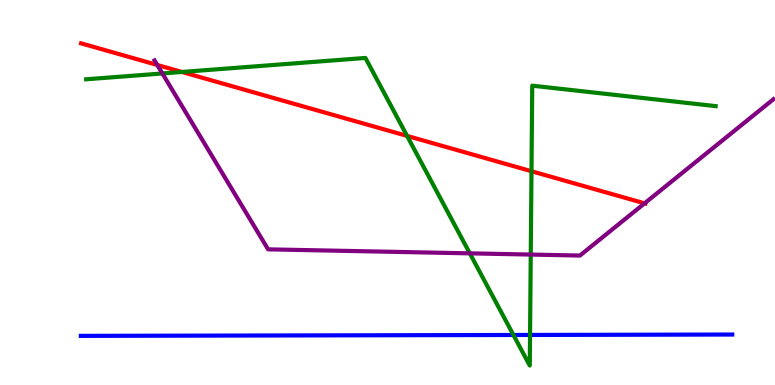[{'lines': ['blue', 'red'], 'intersections': []}, {'lines': ['green', 'red'], 'intersections': [{'x': 2.35, 'y': 8.13}, {'x': 5.25, 'y': 6.47}, {'x': 6.86, 'y': 5.55}]}, {'lines': ['purple', 'red'], 'intersections': [{'x': 2.03, 'y': 8.31}, {'x': 8.32, 'y': 4.72}]}, {'lines': ['blue', 'green'], 'intersections': [{'x': 6.63, 'y': 1.3}, {'x': 6.84, 'y': 1.3}]}, {'lines': ['blue', 'purple'], 'intersections': []}, {'lines': ['green', 'purple'], 'intersections': [{'x': 2.1, 'y': 8.09}, {'x': 6.06, 'y': 3.42}, {'x': 6.85, 'y': 3.39}]}]